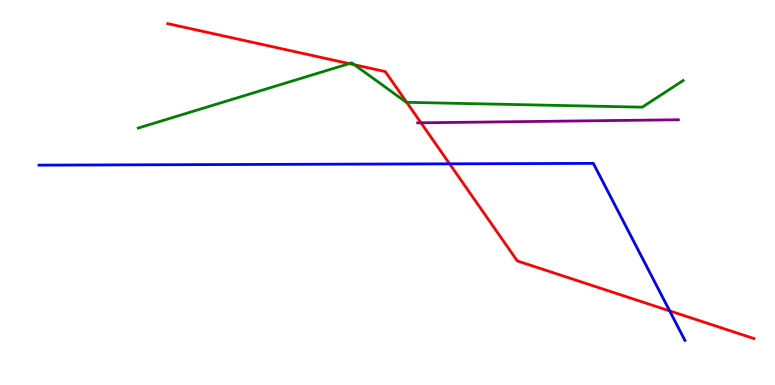[{'lines': ['blue', 'red'], 'intersections': [{'x': 5.8, 'y': 5.74}, {'x': 8.64, 'y': 1.92}]}, {'lines': ['green', 'red'], 'intersections': [{'x': 4.51, 'y': 8.35}, {'x': 4.57, 'y': 8.32}, {'x': 5.25, 'y': 7.34}]}, {'lines': ['purple', 'red'], 'intersections': [{'x': 5.43, 'y': 6.81}]}, {'lines': ['blue', 'green'], 'intersections': []}, {'lines': ['blue', 'purple'], 'intersections': []}, {'lines': ['green', 'purple'], 'intersections': []}]